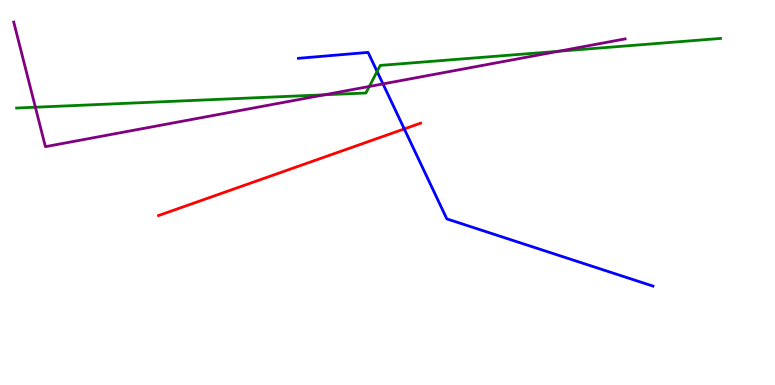[{'lines': ['blue', 'red'], 'intersections': [{'x': 5.22, 'y': 6.65}]}, {'lines': ['green', 'red'], 'intersections': []}, {'lines': ['purple', 'red'], 'intersections': []}, {'lines': ['blue', 'green'], 'intersections': [{'x': 4.87, 'y': 8.14}]}, {'lines': ['blue', 'purple'], 'intersections': [{'x': 4.94, 'y': 7.82}]}, {'lines': ['green', 'purple'], 'intersections': [{'x': 0.456, 'y': 7.21}, {'x': 4.19, 'y': 7.54}, {'x': 4.77, 'y': 7.75}, {'x': 7.21, 'y': 8.67}]}]